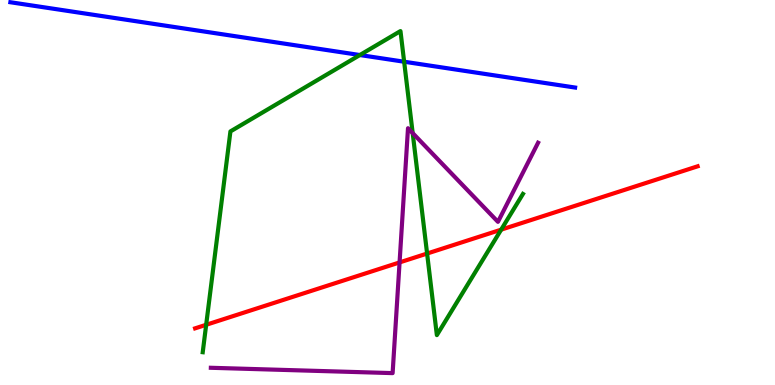[{'lines': ['blue', 'red'], 'intersections': []}, {'lines': ['green', 'red'], 'intersections': [{'x': 2.66, 'y': 1.56}, {'x': 5.51, 'y': 3.41}, {'x': 6.47, 'y': 4.03}]}, {'lines': ['purple', 'red'], 'intersections': [{'x': 5.16, 'y': 3.18}]}, {'lines': ['blue', 'green'], 'intersections': [{'x': 4.64, 'y': 8.57}, {'x': 5.21, 'y': 8.4}]}, {'lines': ['blue', 'purple'], 'intersections': []}, {'lines': ['green', 'purple'], 'intersections': [{'x': 5.32, 'y': 6.54}]}]